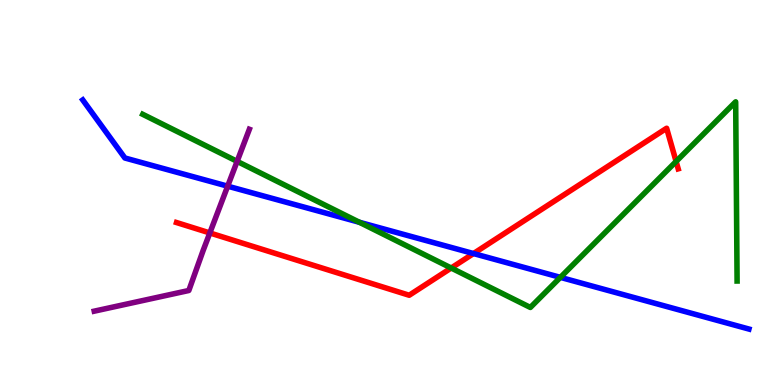[{'lines': ['blue', 'red'], 'intersections': [{'x': 6.11, 'y': 3.41}]}, {'lines': ['green', 'red'], 'intersections': [{'x': 5.82, 'y': 3.04}, {'x': 8.72, 'y': 5.81}]}, {'lines': ['purple', 'red'], 'intersections': [{'x': 2.71, 'y': 3.95}]}, {'lines': ['blue', 'green'], 'intersections': [{'x': 4.64, 'y': 4.23}, {'x': 7.23, 'y': 2.8}]}, {'lines': ['blue', 'purple'], 'intersections': [{'x': 2.94, 'y': 5.16}]}, {'lines': ['green', 'purple'], 'intersections': [{'x': 3.06, 'y': 5.81}]}]